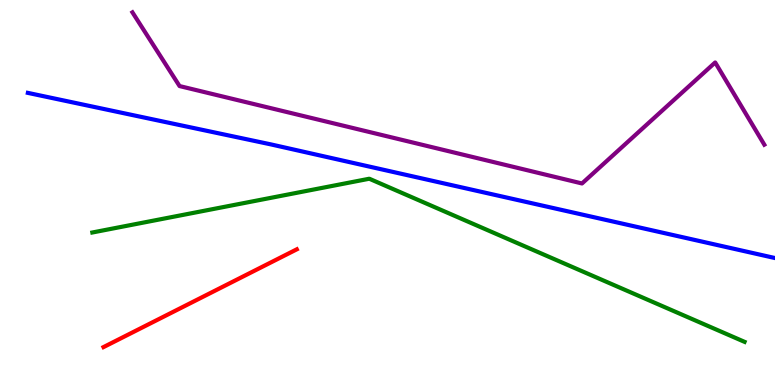[{'lines': ['blue', 'red'], 'intersections': []}, {'lines': ['green', 'red'], 'intersections': []}, {'lines': ['purple', 'red'], 'intersections': []}, {'lines': ['blue', 'green'], 'intersections': []}, {'lines': ['blue', 'purple'], 'intersections': []}, {'lines': ['green', 'purple'], 'intersections': []}]